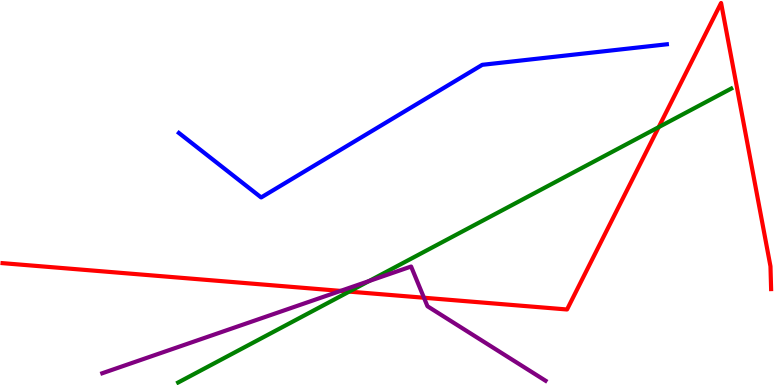[{'lines': ['blue', 'red'], 'intersections': []}, {'lines': ['green', 'red'], 'intersections': [{'x': 4.51, 'y': 2.43}, {'x': 8.5, 'y': 6.7}]}, {'lines': ['purple', 'red'], 'intersections': [{'x': 4.39, 'y': 2.44}, {'x': 5.47, 'y': 2.27}]}, {'lines': ['blue', 'green'], 'intersections': []}, {'lines': ['blue', 'purple'], 'intersections': []}, {'lines': ['green', 'purple'], 'intersections': [{'x': 4.76, 'y': 2.7}]}]